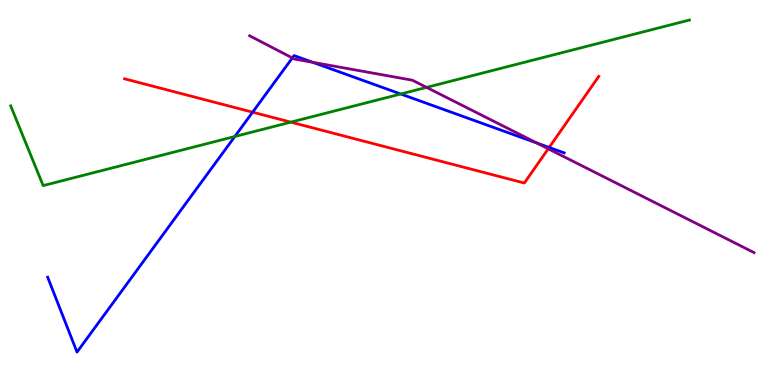[{'lines': ['blue', 'red'], 'intersections': [{'x': 3.26, 'y': 7.09}, {'x': 7.09, 'y': 6.17}]}, {'lines': ['green', 'red'], 'intersections': [{'x': 3.75, 'y': 6.83}]}, {'lines': ['purple', 'red'], 'intersections': [{'x': 7.07, 'y': 6.14}]}, {'lines': ['blue', 'green'], 'intersections': [{'x': 3.03, 'y': 6.45}, {'x': 5.17, 'y': 7.56}]}, {'lines': ['blue', 'purple'], 'intersections': [{'x': 3.77, 'y': 8.5}, {'x': 4.04, 'y': 8.38}, {'x': 6.93, 'y': 6.29}]}, {'lines': ['green', 'purple'], 'intersections': [{'x': 5.5, 'y': 7.73}]}]